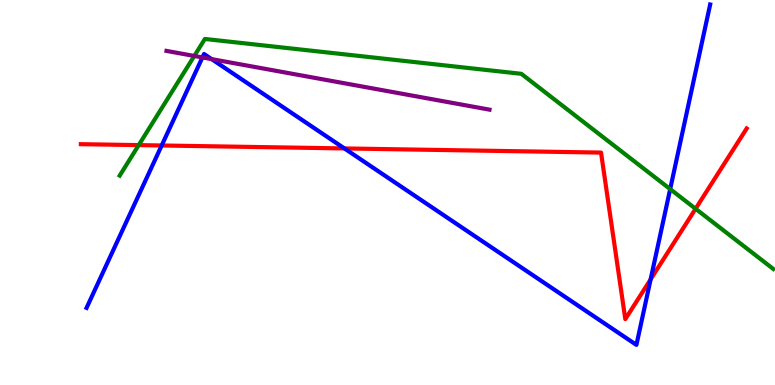[{'lines': ['blue', 'red'], 'intersections': [{'x': 2.09, 'y': 6.22}, {'x': 4.44, 'y': 6.14}, {'x': 8.4, 'y': 2.74}]}, {'lines': ['green', 'red'], 'intersections': [{'x': 1.79, 'y': 6.23}, {'x': 8.98, 'y': 4.58}]}, {'lines': ['purple', 'red'], 'intersections': []}, {'lines': ['blue', 'green'], 'intersections': [{'x': 8.65, 'y': 5.09}]}, {'lines': ['blue', 'purple'], 'intersections': [{'x': 2.61, 'y': 8.51}, {'x': 2.73, 'y': 8.46}]}, {'lines': ['green', 'purple'], 'intersections': [{'x': 2.51, 'y': 8.55}]}]